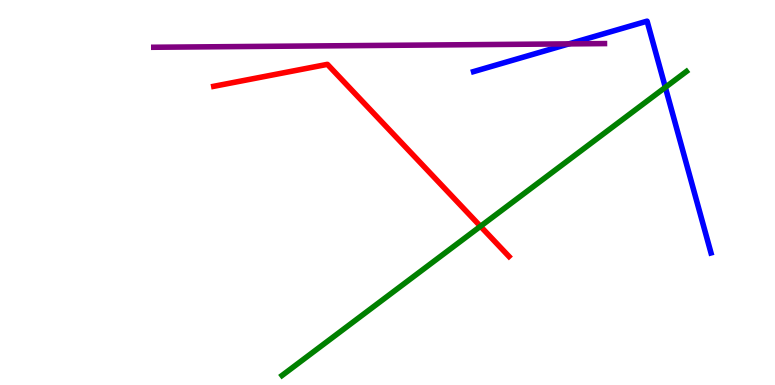[{'lines': ['blue', 'red'], 'intersections': []}, {'lines': ['green', 'red'], 'intersections': [{'x': 6.2, 'y': 4.12}]}, {'lines': ['purple', 'red'], 'intersections': []}, {'lines': ['blue', 'green'], 'intersections': [{'x': 8.59, 'y': 7.73}]}, {'lines': ['blue', 'purple'], 'intersections': [{'x': 7.34, 'y': 8.86}]}, {'lines': ['green', 'purple'], 'intersections': []}]